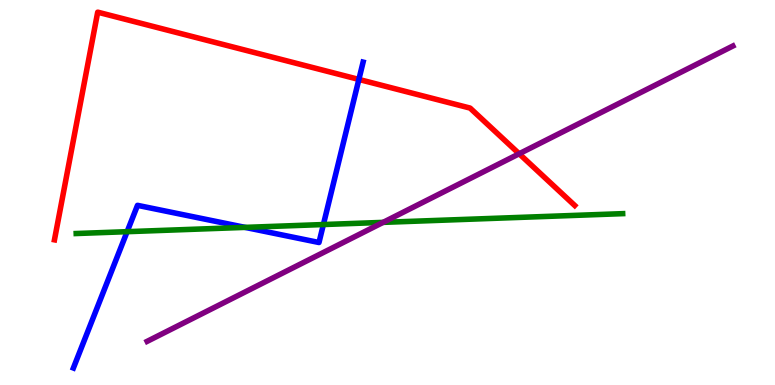[{'lines': ['blue', 'red'], 'intersections': [{'x': 4.63, 'y': 7.94}]}, {'lines': ['green', 'red'], 'intersections': []}, {'lines': ['purple', 'red'], 'intersections': [{'x': 6.7, 'y': 6.01}]}, {'lines': ['blue', 'green'], 'intersections': [{'x': 1.64, 'y': 3.98}, {'x': 3.16, 'y': 4.09}, {'x': 4.17, 'y': 4.17}]}, {'lines': ['blue', 'purple'], 'intersections': []}, {'lines': ['green', 'purple'], 'intersections': [{'x': 4.94, 'y': 4.22}]}]